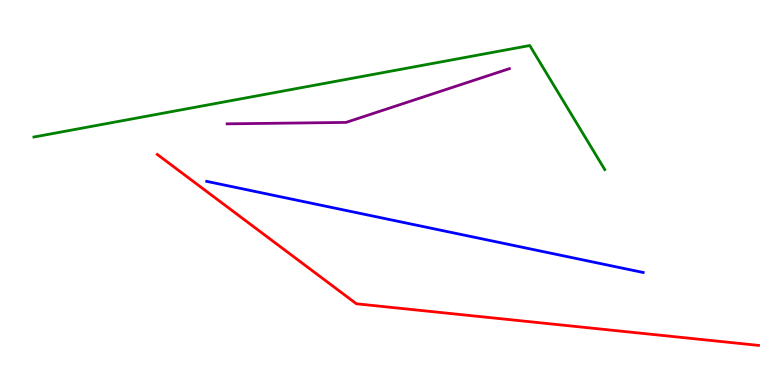[{'lines': ['blue', 'red'], 'intersections': []}, {'lines': ['green', 'red'], 'intersections': []}, {'lines': ['purple', 'red'], 'intersections': []}, {'lines': ['blue', 'green'], 'intersections': []}, {'lines': ['blue', 'purple'], 'intersections': []}, {'lines': ['green', 'purple'], 'intersections': []}]